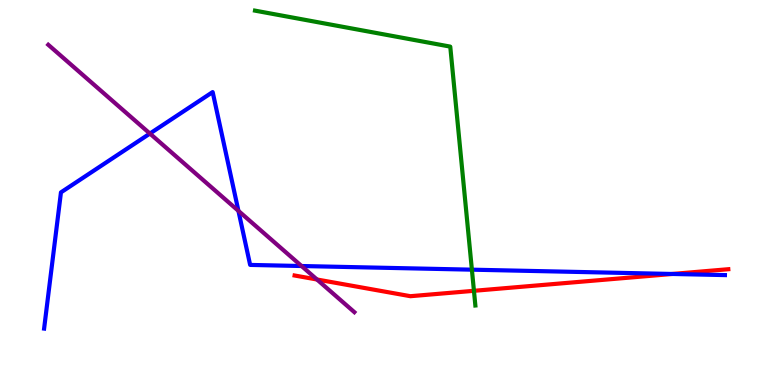[{'lines': ['blue', 'red'], 'intersections': [{'x': 8.67, 'y': 2.88}]}, {'lines': ['green', 'red'], 'intersections': [{'x': 6.12, 'y': 2.45}]}, {'lines': ['purple', 'red'], 'intersections': [{'x': 4.09, 'y': 2.74}]}, {'lines': ['blue', 'green'], 'intersections': [{'x': 6.09, 'y': 3.0}]}, {'lines': ['blue', 'purple'], 'intersections': [{'x': 1.93, 'y': 6.53}, {'x': 3.08, 'y': 4.52}, {'x': 3.89, 'y': 3.09}]}, {'lines': ['green', 'purple'], 'intersections': []}]